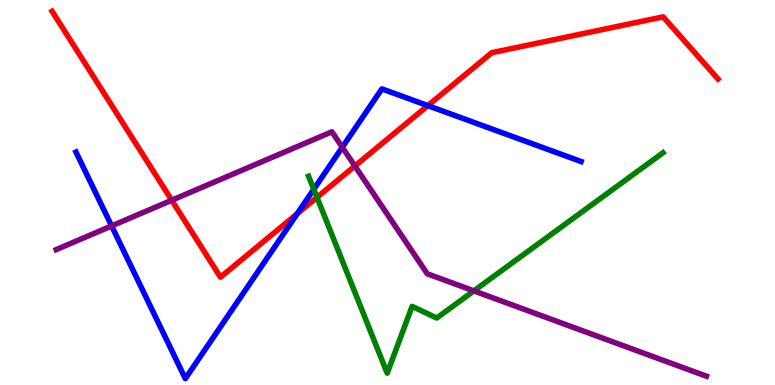[{'lines': ['blue', 'red'], 'intersections': [{'x': 3.83, 'y': 4.45}, {'x': 5.52, 'y': 7.26}]}, {'lines': ['green', 'red'], 'intersections': [{'x': 4.09, 'y': 4.87}]}, {'lines': ['purple', 'red'], 'intersections': [{'x': 2.22, 'y': 4.8}, {'x': 4.58, 'y': 5.69}]}, {'lines': ['blue', 'green'], 'intersections': [{'x': 4.05, 'y': 5.08}]}, {'lines': ['blue', 'purple'], 'intersections': [{'x': 1.44, 'y': 4.13}, {'x': 4.42, 'y': 6.17}]}, {'lines': ['green', 'purple'], 'intersections': [{'x': 6.11, 'y': 2.44}]}]